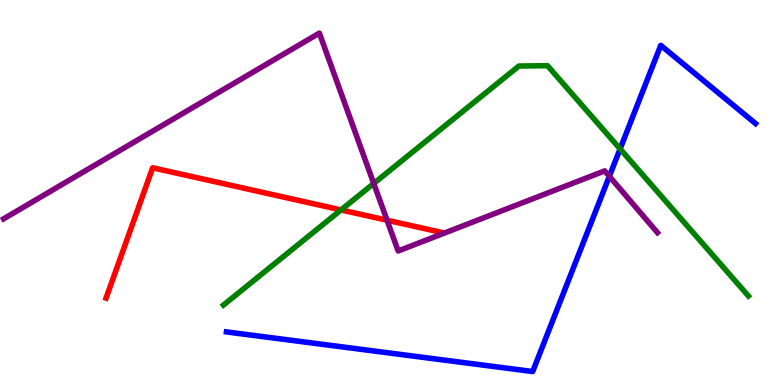[{'lines': ['blue', 'red'], 'intersections': []}, {'lines': ['green', 'red'], 'intersections': [{'x': 4.4, 'y': 4.55}]}, {'lines': ['purple', 'red'], 'intersections': [{'x': 4.99, 'y': 4.28}]}, {'lines': ['blue', 'green'], 'intersections': [{'x': 8.0, 'y': 6.13}]}, {'lines': ['blue', 'purple'], 'intersections': [{'x': 7.86, 'y': 5.42}]}, {'lines': ['green', 'purple'], 'intersections': [{'x': 4.82, 'y': 5.23}]}]